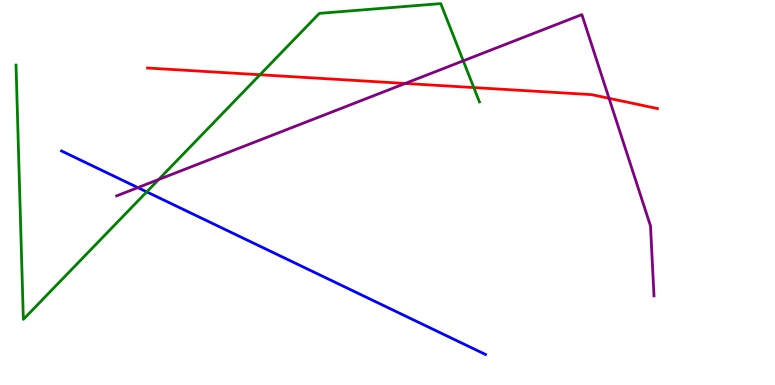[{'lines': ['blue', 'red'], 'intersections': []}, {'lines': ['green', 'red'], 'intersections': [{'x': 3.35, 'y': 8.06}, {'x': 6.11, 'y': 7.73}]}, {'lines': ['purple', 'red'], 'intersections': [{'x': 5.23, 'y': 7.83}, {'x': 7.86, 'y': 7.45}]}, {'lines': ['blue', 'green'], 'intersections': [{'x': 1.89, 'y': 5.02}]}, {'lines': ['blue', 'purple'], 'intersections': [{'x': 1.78, 'y': 5.13}]}, {'lines': ['green', 'purple'], 'intersections': [{'x': 2.05, 'y': 5.34}, {'x': 5.98, 'y': 8.42}]}]